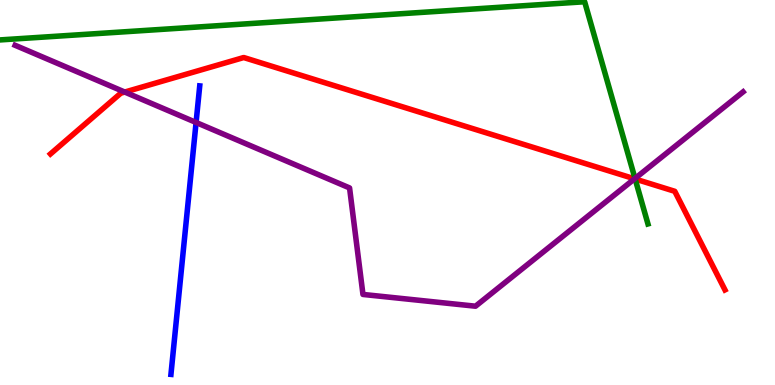[{'lines': ['blue', 'red'], 'intersections': []}, {'lines': ['green', 'red'], 'intersections': [{'x': 8.2, 'y': 5.35}]}, {'lines': ['purple', 'red'], 'intersections': [{'x': 1.61, 'y': 7.61}, {'x': 8.19, 'y': 5.36}]}, {'lines': ['blue', 'green'], 'intersections': []}, {'lines': ['blue', 'purple'], 'intersections': [{'x': 2.53, 'y': 6.82}]}, {'lines': ['green', 'purple'], 'intersections': [{'x': 8.19, 'y': 5.36}]}]